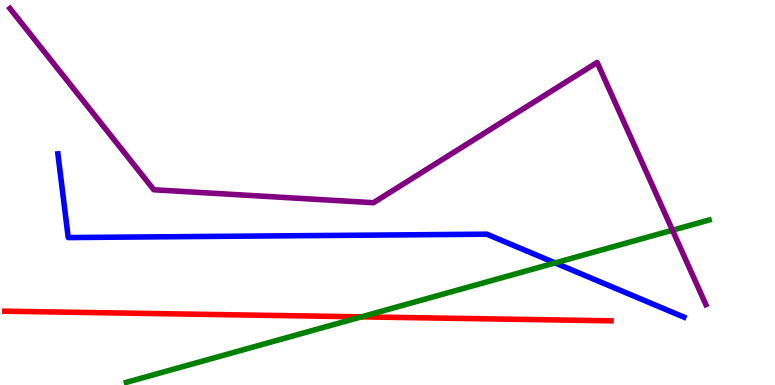[{'lines': ['blue', 'red'], 'intersections': []}, {'lines': ['green', 'red'], 'intersections': [{'x': 4.66, 'y': 1.77}]}, {'lines': ['purple', 'red'], 'intersections': []}, {'lines': ['blue', 'green'], 'intersections': [{'x': 7.16, 'y': 3.17}]}, {'lines': ['blue', 'purple'], 'intersections': []}, {'lines': ['green', 'purple'], 'intersections': [{'x': 8.68, 'y': 4.02}]}]